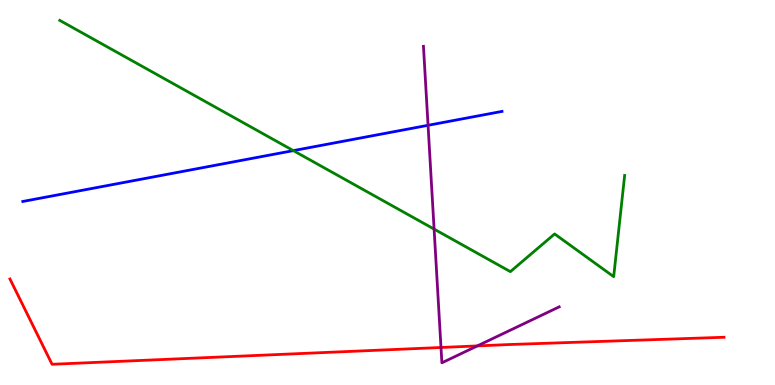[{'lines': ['blue', 'red'], 'intersections': []}, {'lines': ['green', 'red'], 'intersections': []}, {'lines': ['purple', 'red'], 'intersections': [{'x': 5.69, 'y': 0.975}, {'x': 6.16, 'y': 1.02}]}, {'lines': ['blue', 'green'], 'intersections': [{'x': 3.79, 'y': 6.09}]}, {'lines': ['blue', 'purple'], 'intersections': [{'x': 5.52, 'y': 6.75}]}, {'lines': ['green', 'purple'], 'intersections': [{'x': 5.6, 'y': 4.05}]}]